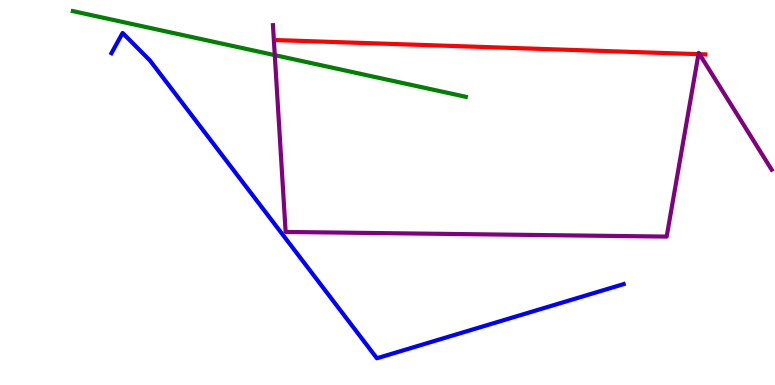[{'lines': ['blue', 'red'], 'intersections': []}, {'lines': ['green', 'red'], 'intersections': []}, {'lines': ['purple', 'red'], 'intersections': [{'x': 9.01, 'y': 8.59}, {'x': 9.03, 'y': 8.59}]}, {'lines': ['blue', 'green'], 'intersections': []}, {'lines': ['blue', 'purple'], 'intersections': []}, {'lines': ['green', 'purple'], 'intersections': [{'x': 3.55, 'y': 8.57}]}]